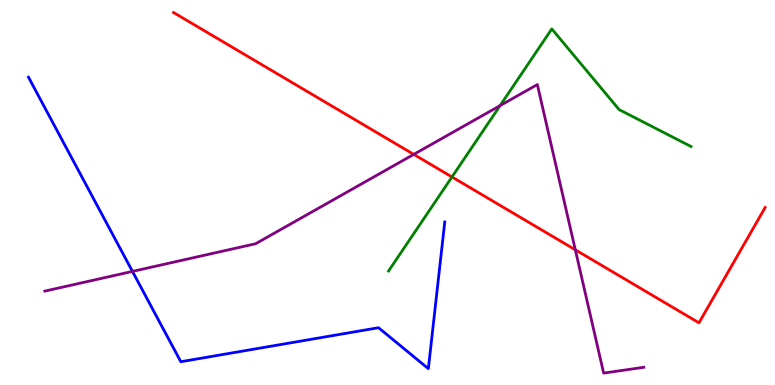[{'lines': ['blue', 'red'], 'intersections': []}, {'lines': ['green', 'red'], 'intersections': [{'x': 5.83, 'y': 5.4}]}, {'lines': ['purple', 'red'], 'intersections': [{'x': 5.34, 'y': 5.99}, {'x': 7.42, 'y': 3.51}]}, {'lines': ['blue', 'green'], 'intersections': []}, {'lines': ['blue', 'purple'], 'intersections': [{'x': 1.71, 'y': 2.95}]}, {'lines': ['green', 'purple'], 'intersections': [{'x': 6.45, 'y': 7.26}]}]